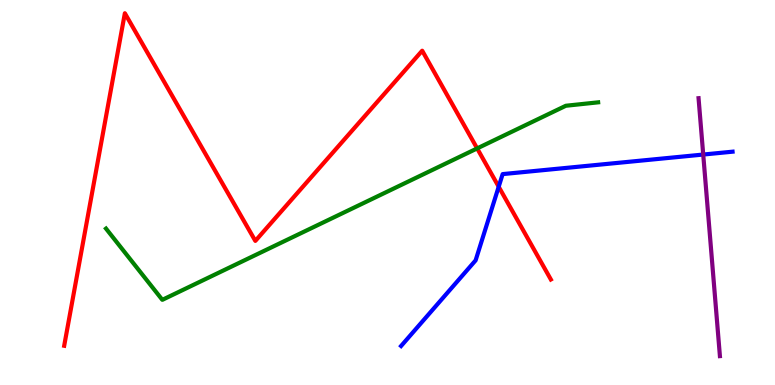[{'lines': ['blue', 'red'], 'intersections': [{'x': 6.43, 'y': 5.15}]}, {'lines': ['green', 'red'], 'intersections': [{'x': 6.16, 'y': 6.15}]}, {'lines': ['purple', 'red'], 'intersections': []}, {'lines': ['blue', 'green'], 'intersections': []}, {'lines': ['blue', 'purple'], 'intersections': [{'x': 9.07, 'y': 5.99}]}, {'lines': ['green', 'purple'], 'intersections': []}]